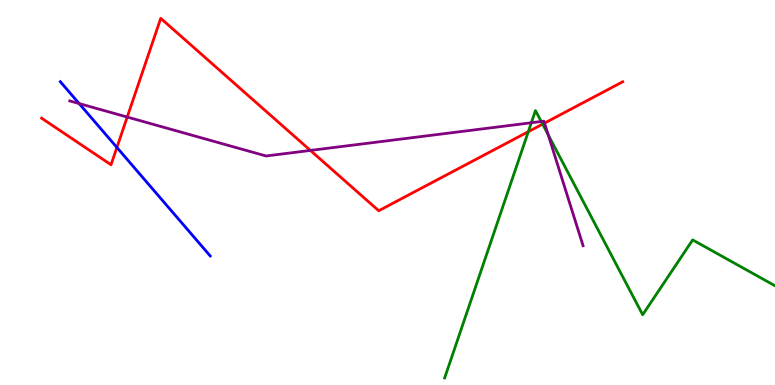[{'lines': ['blue', 'red'], 'intersections': [{'x': 1.51, 'y': 6.17}]}, {'lines': ['green', 'red'], 'intersections': [{'x': 6.82, 'y': 6.58}, {'x': 7.0, 'y': 6.78}]}, {'lines': ['purple', 'red'], 'intersections': [{'x': 1.64, 'y': 6.96}, {'x': 4.01, 'y': 6.09}, {'x': 7.03, 'y': 6.8}]}, {'lines': ['blue', 'green'], 'intersections': []}, {'lines': ['blue', 'purple'], 'intersections': [{'x': 1.02, 'y': 7.31}]}, {'lines': ['green', 'purple'], 'intersections': [{'x': 6.86, 'y': 6.81}, {'x': 6.98, 'y': 6.84}, {'x': 7.07, 'y': 6.5}]}]